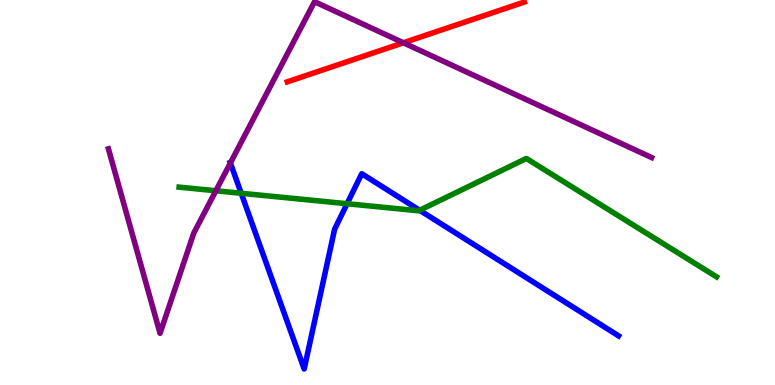[{'lines': ['blue', 'red'], 'intersections': []}, {'lines': ['green', 'red'], 'intersections': []}, {'lines': ['purple', 'red'], 'intersections': [{'x': 5.2, 'y': 8.89}]}, {'lines': ['blue', 'green'], 'intersections': [{'x': 3.11, 'y': 4.98}, {'x': 4.48, 'y': 4.71}, {'x': 5.41, 'y': 4.54}]}, {'lines': ['blue', 'purple'], 'intersections': [{'x': 2.97, 'y': 5.77}]}, {'lines': ['green', 'purple'], 'intersections': [{'x': 2.79, 'y': 5.04}]}]